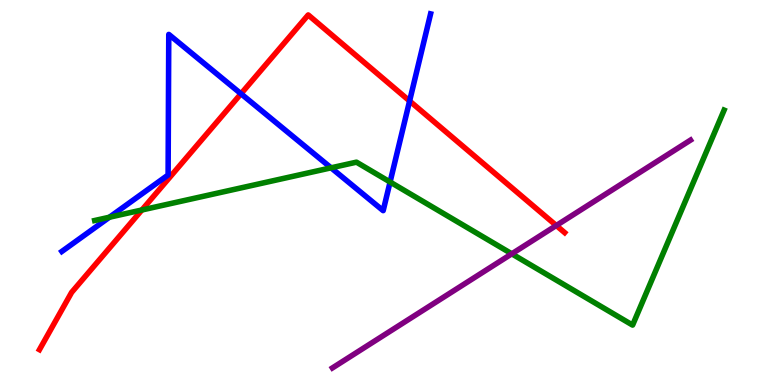[{'lines': ['blue', 'red'], 'intersections': [{'x': 3.11, 'y': 7.56}, {'x': 5.29, 'y': 7.38}]}, {'lines': ['green', 'red'], 'intersections': [{'x': 1.83, 'y': 4.55}]}, {'lines': ['purple', 'red'], 'intersections': [{'x': 7.18, 'y': 4.14}]}, {'lines': ['blue', 'green'], 'intersections': [{'x': 1.41, 'y': 4.36}, {'x': 4.27, 'y': 5.64}, {'x': 5.03, 'y': 5.27}]}, {'lines': ['blue', 'purple'], 'intersections': []}, {'lines': ['green', 'purple'], 'intersections': [{'x': 6.6, 'y': 3.41}]}]